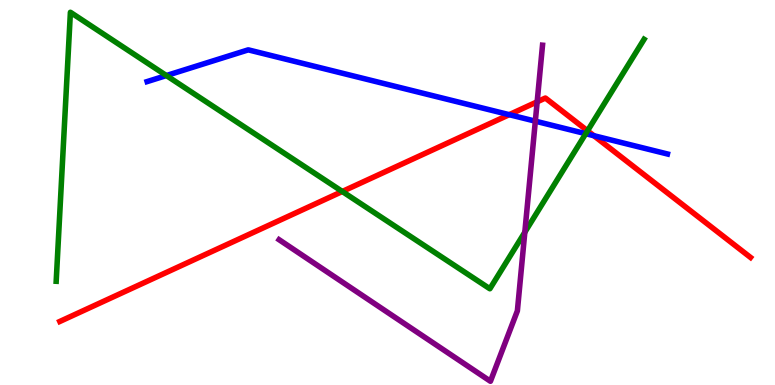[{'lines': ['blue', 'red'], 'intersections': [{'x': 6.57, 'y': 7.02}, {'x': 7.66, 'y': 6.48}]}, {'lines': ['green', 'red'], 'intersections': [{'x': 4.42, 'y': 5.03}, {'x': 7.58, 'y': 6.6}]}, {'lines': ['purple', 'red'], 'intersections': [{'x': 6.93, 'y': 7.36}]}, {'lines': ['blue', 'green'], 'intersections': [{'x': 2.15, 'y': 8.04}, {'x': 7.56, 'y': 6.53}]}, {'lines': ['blue', 'purple'], 'intersections': [{'x': 6.91, 'y': 6.85}]}, {'lines': ['green', 'purple'], 'intersections': [{'x': 6.77, 'y': 3.97}]}]